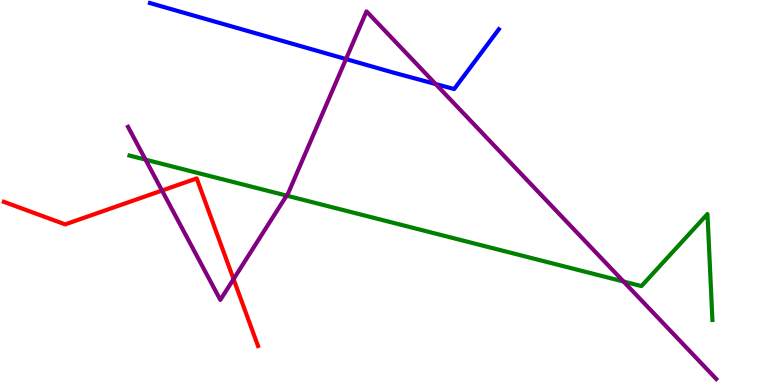[{'lines': ['blue', 'red'], 'intersections': []}, {'lines': ['green', 'red'], 'intersections': []}, {'lines': ['purple', 'red'], 'intersections': [{'x': 2.09, 'y': 5.05}, {'x': 3.01, 'y': 2.75}]}, {'lines': ['blue', 'green'], 'intersections': []}, {'lines': ['blue', 'purple'], 'intersections': [{'x': 4.46, 'y': 8.47}, {'x': 5.62, 'y': 7.82}]}, {'lines': ['green', 'purple'], 'intersections': [{'x': 1.88, 'y': 5.85}, {'x': 3.7, 'y': 4.92}, {'x': 8.05, 'y': 2.69}]}]